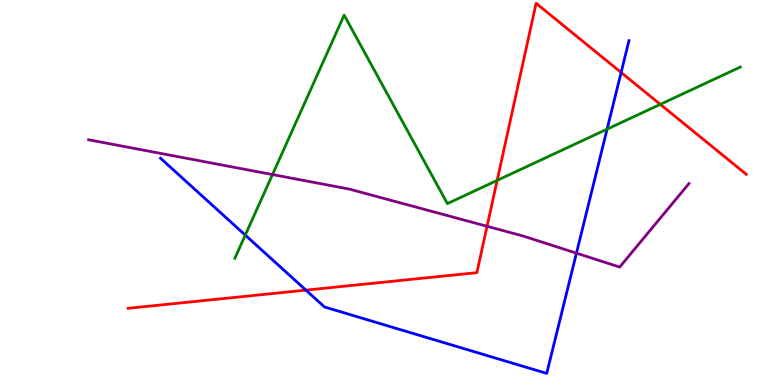[{'lines': ['blue', 'red'], 'intersections': [{'x': 3.95, 'y': 2.46}, {'x': 8.01, 'y': 8.12}]}, {'lines': ['green', 'red'], 'intersections': [{'x': 6.41, 'y': 5.31}, {'x': 8.52, 'y': 7.29}]}, {'lines': ['purple', 'red'], 'intersections': [{'x': 6.28, 'y': 4.12}]}, {'lines': ['blue', 'green'], 'intersections': [{'x': 3.16, 'y': 3.89}, {'x': 7.83, 'y': 6.65}]}, {'lines': ['blue', 'purple'], 'intersections': [{'x': 7.44, 'y': 3.42}]}, {'lines': ['green', 'purple'], 'intersections': [{'x': 3.52, 'y': 5.47}]}]